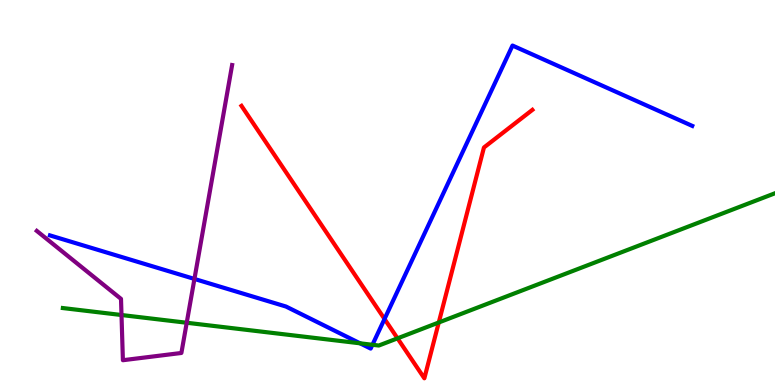[{'lines': ['blue', 'red'], 'intersections': [{'x': 4.96, 'y': 1.72}]}, {'lines': ['green', 'red'], 'intersections': [{'x': 5.13, 'y': 1.21}, {'x': 5.66, 'y': 1.62}]}, {'lines': ['purple', 'red'], 'intersections': []}, {'lines': ['blue', 'green'], 'intersections': [{'x': 4.65, 'y': 1.08}, {'x': 4.81, 'y': 1.04}]}, {'lines': ['blue', 'purple'], 'intersections': [{'x': 2.51, 'y': 2.75}]}, {'lines': ['green', 'purple'], 'intersections': [{'x': 1.57, 'y': 1.82}, {'x': 2.41, 'y': 1.62}]}]